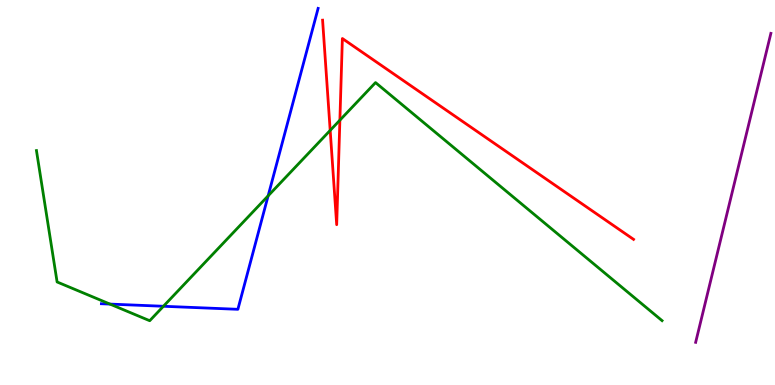[{'lines': ['blue', 'red'], 'intersections': []}, {'lines': ['green', 'red'], 'intersections': [{'x': 4.26, 'y': 6.61}, {'x': 4.39, 'y': 6.88}]}, {'lines': ['purple', 'red'], 'intersections': []}, {'lines': ['blue', 'green'], 'intersections': [{'x': 1.42, 'y': 2.1}, {'x': 2.11, 'y': 2.04}, {'x': 3.46, 'y': 4.91}]}, {'lines': ['blue', 'purple'], 'intersections': []}, {'lines': ['green', 'purple'], 'intersections': []}]